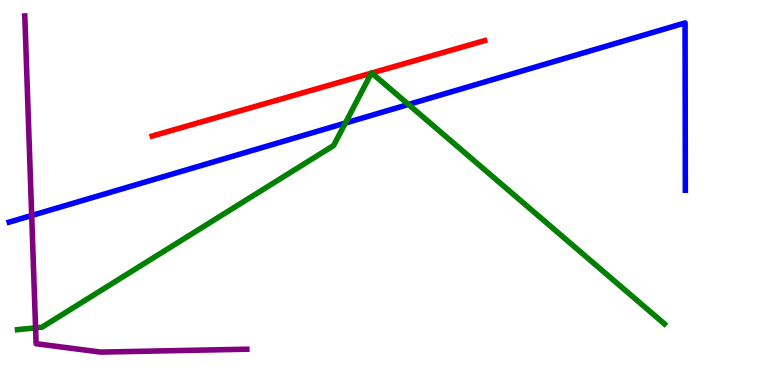[{'lines': ['blue', 'red'], 'intersections': []}, {'lines': ['green', 'red'], 'intersections': [{'x': 4.79, 'y': 8.1}, {'x': 4.8, 'y': 8.1}]}, {'lines': ['purple', 'red'], 'intersections': []}, {'lines': ['blue', 'green'], 'intersections': [{'x': 4.46, 'y': 6.8}, {'x': 5.27, 'y': 7.29}]}, {'lines': ['blue', 'purple'], 'intersections': [{'x': 0.409, 'y': 4.4}]}, {'lines': ['green', 'purple'], 'intersections': [{'x': 0.459, 'y': 1.48}]}]